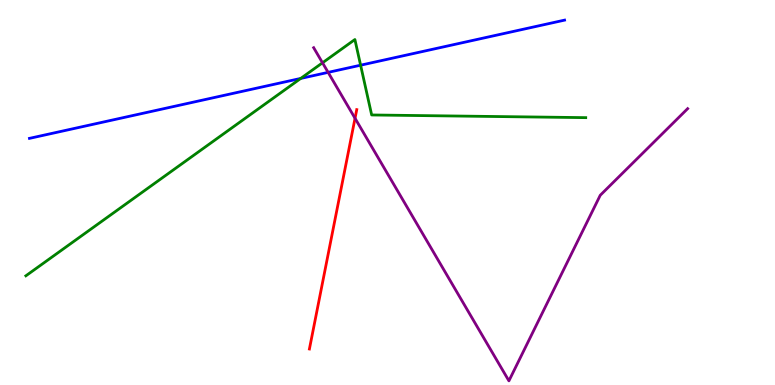[{'lines': ['blue', 'red'], 'intersections': []}, {'lines': ['green', 'red'], 'intersections': []}, {'lines': ['purple', 'red'], 'intersections': [{'x': 4.58, 'y': 6.93}]}, {'lines': ['blue', 'green'], 'intersections': [{'x': 3.88, 'y': 7.96}, {'x': 4.65, 'y': 8.31}]}, {'lines': ['blue', 'purple'], 'intersections': [{'x': 4.23, 'y': 8.12}]}, {'lines': ['green', 'purple'], 'intersections': [{'x': 4.16, 'y': 8.37}]}]